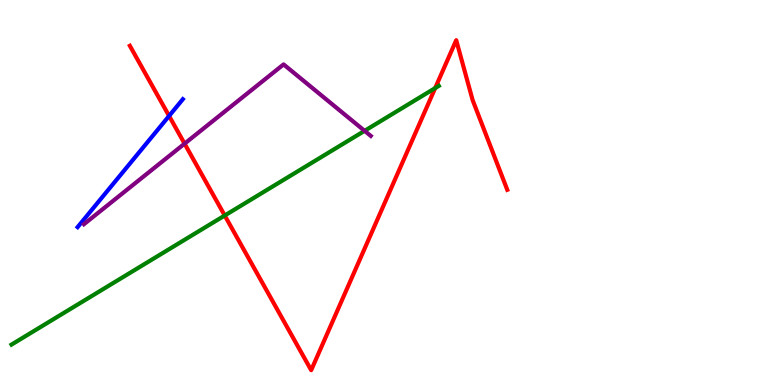[{'lines': ['blue', 'red'], 'intersections': [{'x': 2.18, 'y': 6.99}]}, {'lines': ['green', 'red'], 'intersections': [{'x': 2.9, 'y': 4.4}, {'x': 5.62, 'y': 7.71}]}, {'lines': ['purple', 'red'], 'intersections': [{'x': 2.38, 'y': 6.27}]}, {'lines': ['blue', 'green'], 'intersections': []}, {'lines': ['blue', 'purple'], 'intersections': []}, {'lines': ['green', 'purple'], 'intersections': [{'x': 4.7, 'y': 6.6}]}]